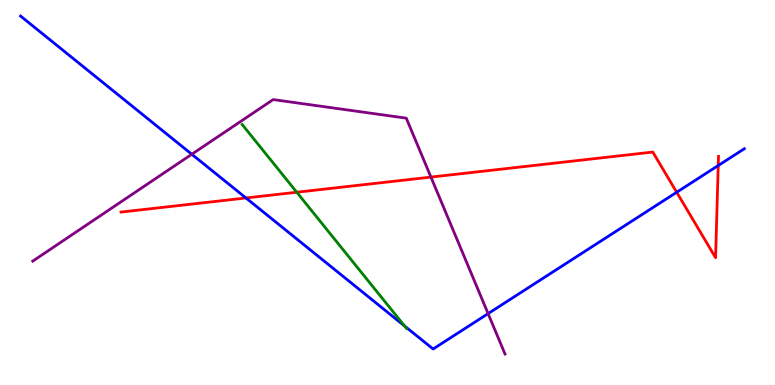[{'lines': ['blue', 'red'], 'intersections': [{'x': 3.17, 'y': 4.86}, {'x': 8.73, 'y': 5.01}, {'x': 9.27, 'y': 5.7}]}, {'lines': ['green', 'red'], 'intersections': [{'x': 3.83, 'y': 5.01}]}, {'lines': ['purple', 'red'], 'intersections': [{'x': 5.56, 'y': 5.4}]}, {'lines': ['blue', 'green'], 'intersections': [{'x': 5.22, 'y': 1.53}]}, {'lines': ['blue', 'purple'], 'intersections': [{'x': 2.47, 'y': 5.99}, {'x': 6.3, 'y': 1.85}]}, {'lines': ['green', 'purple'], 'intersections': []}]